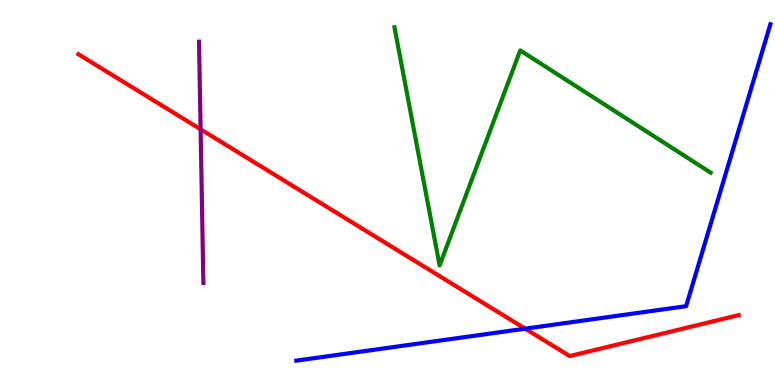[{'lines': ['blue', 'red'], 'intersections': [{'x': 6.78, 'y': 1.46}]}, {'lines': ['green', 'red'], 'intersections': []}, {'lines': ['purple', 'red'], 'intersections': [{'x': 2.59, 'y': 6.64}]}, {'lines': ['blue', 'green'], 'intersections': []}, {'lines': ['blue', 'purple'], 'intersections': []}, {'lines': ['green', 'purple'], 'intersections': []}]